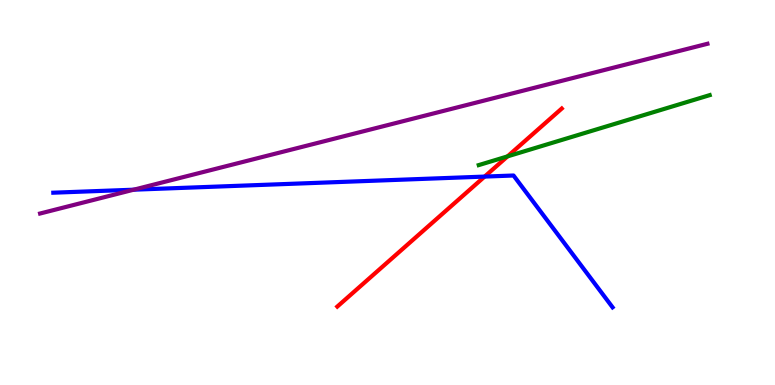[{'lines': ['blue', 'red'], 'intersections': [{'x': 6.25, 'y': 5.41}]}, {'lines': ['green', 'red'], 'intersections': [{'x': 6.55, 'y': 5.94}]}, {'lines': ['purple', 'red'], 'intersections': []}, {'lines': ['blue', 'green'], 'intersections': []}, {'lines': ['blue', 'purple'], 'intersections': [{'x': 1.73, 'y': 5.07}]}, {'lines': ['green', 'purple'], 'intersections': []}]